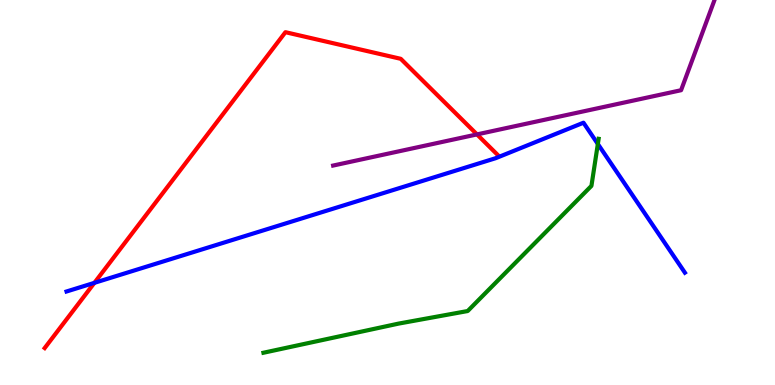[{'lines': ['blue', 'red'], 'intersections': [{'x': 1.22, 'y': 2.65}]}, {'lines': ['green', 'red'], 'intersections': []}, {'lines': ['purple', 'red'], 'intersections': [{'x': 6.15, 'y': 6.51}]}, {'lines': ['blue', 'green'], 'intersections': [{'x': 7.71, 'y': 6.26}]}, {'lines': ['blue', 'purple'], 'intersections': []}, {'lines': ['green', 'purple'], 'intersections': []}]